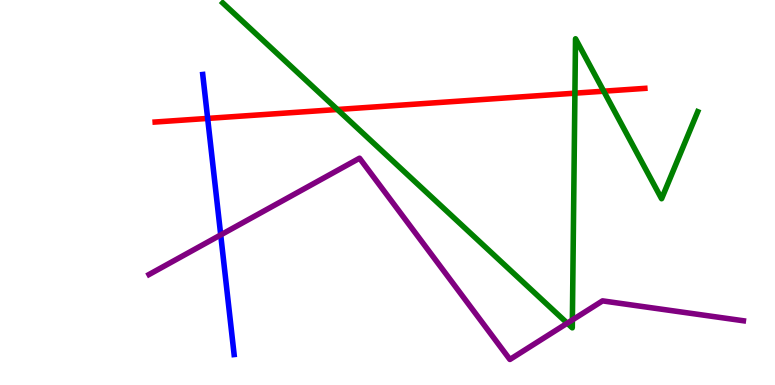[{'lines': ['blue', 'red'], 'intersections': [{'x': 2.68, 'y': 6.92}]}, {'lines': ['green', 'red'], 'intersections': [{'x': 4.35, 'y': 7.16}, {'x': 7.42, 'y': 7.58}, {'x': 7.79, 'y': 7.63}]}, {'lines': ['purple', 'red'], 'intersections': []}, {'lines': ['blue', 'green'], 'intersections': []}, {'lines': ['blue', 'purple'], 'intersections': [{'x': 2.85, 'y': 3.9}]}, {'lines': ['green', 'purple'], 'intersections': [{'x': 7.32, 'y': 1.61}, {'x': 7.39, 'y': 1.69}]}]